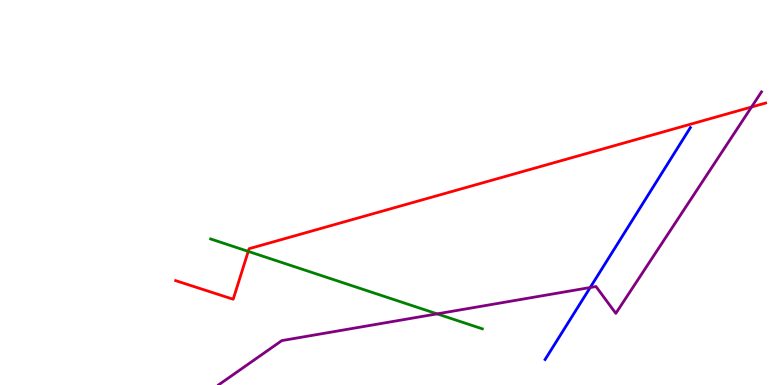[{'lines': ['blue', 'red'], 'intersections': []}, {'lines': ['green', 'red'], 'intersections': [{'x': 3.2, 'y': 3.47}]}, {'lines': ['purple', 'red'], 'intersections': [{'x': 9.7, 'y': 7.22}]}, {'lines': ['blue', 'green'], 'intersections': []}, {'lines': ['blue', 'purple'], 'intersections': [{'x': 7.62, 'y': 2.53}]}, {'lines': ['green', 'purple'], 'intersections': [{'x': 5.64, 'y': 1.85}]}]